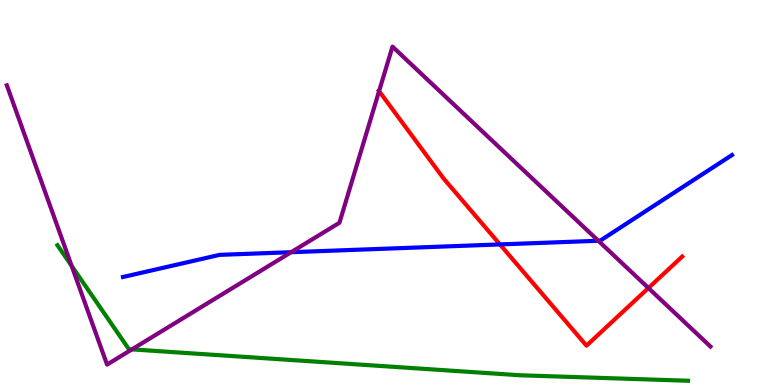[{'lines': ['blue', 'red'], 'intersections': [{'x': 6.45, 'y': 3.65}]}, {'lines': ['green', 'red'], 'intersections': []}, {'lines': ['purple', 'red'], 'intersections': [{'x': 4.89, 'y': 7.63}, {'x': 8.37, 'y': 2.52}]}, {'lines': ['blue', 'green'], 'intersections': []}, {'lines': ['blue', 'purple'], 'intersections': [{'x': 3.76, 'y': 3.45}, {'x': 7.72, 'y': 3.75}]}, {'lines': ['green', 'purple'], 'intersections': [{'x': 0.924, 'y': 3.09}, {'x': 1.7, 'y': 0.925}]}]